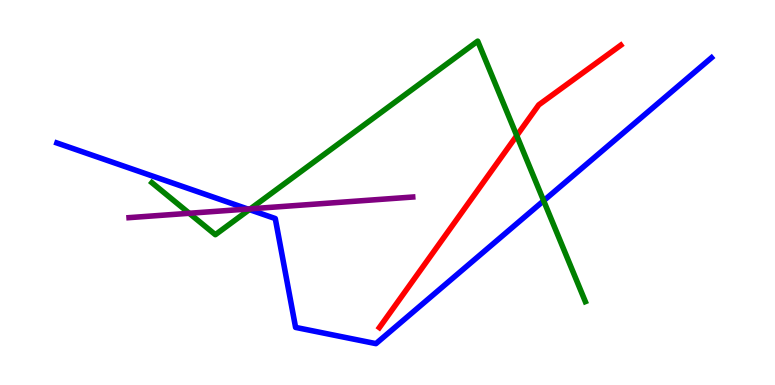[{'lines': ['blue', 'red'], 'intersections': []}, {'lines': ['green', 'red'], 'intersections': [{'x': 6.67, 'y': 6.48}]}, {'lines': ['purple', 'red'], 'intersections': []}, {'lines': ['blue', 'green'], 'intersections': [{'x': 3.22, 'y': 4.56}, {'x': 7.01, 'y': 4.79}]}, {'lines': ['blue', 'purple'], 'intersections': [{'x': 3.2, 'y': 4.57}]}, {'lines': ['green', 'purple'], 'intersections': [{'x': 2.44, 'y': 4.46}, {'x': 3.23, 'y': 4.58}]}]